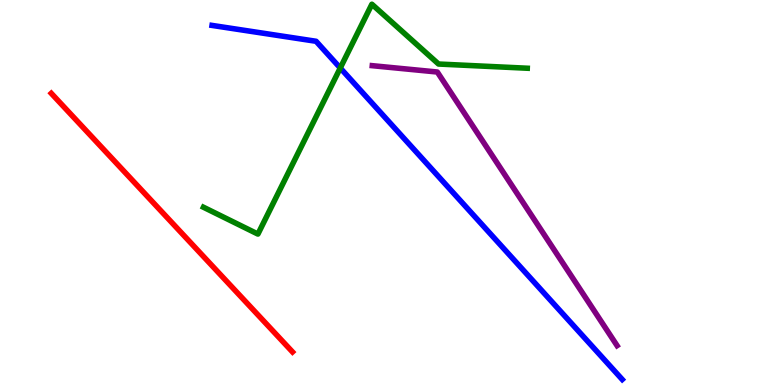[{'lines': ['blue', 'red'], 'intersections': []}, {'lines': ['green', 'red'], 'intersections': []}, {'lines': ['purple', 'red'], 'intersections': []}, {'lines': ['blue', 'green'], 'intersections': [{'x': 4.39, 'y': 8.23}]}, {'lines': ['blue', 'purple'], 'intersections': []}, {'lines': ['green', 'purple'], 'intersections': []}]